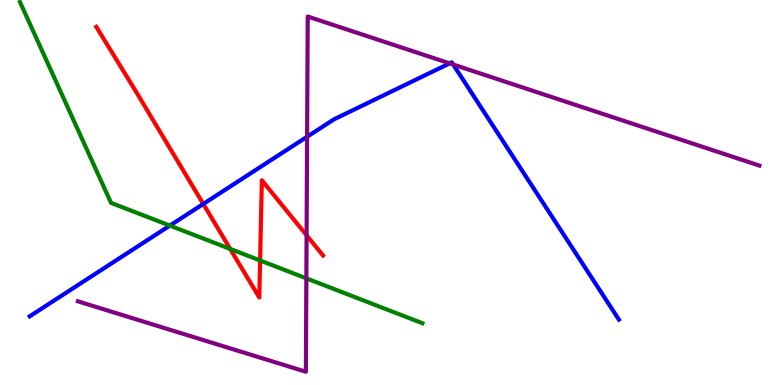[{'lines': ['blue', 'red'], 'intersections': [{'x': 2.62, 'y': 4.7}]}, {'lines': ['green', 'red'], 'intersections': [{'x': 2.97, 'y': 3.53}, {'x': 3.36, 'y': 3.23}]}, {'lines': ['purple', 'red'], 'intersections': [{'x': 3.96, 'y': 3.89}]}, {'lines': ['blue', 'green'], 'intersections': [{'x': 2.19, 'y': 4.14}]}, {'lines': ['blue', 'purple'], 'intersections': [{'x': 3.96, 'y': 6.45}, {'x': 5.8, 'y': 8.35}, {'x': 5.85, 'y': 8.32}]}, {'lines': ['green', 'purple'], 'intersections': [{'x': 3.95, 'y': 2.77}]}]